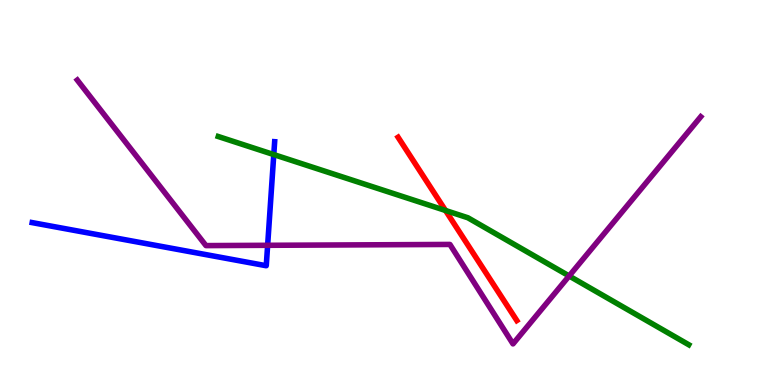[{'lines': ['blue', 'red'], 'intersections': []}, {'lines': ['green', 'red'], 'intersections': [{'x': 5.75, 'y': 4.53}]}, {'lines': ['purple', 'red'], 'intersections': []}, {'lines': ['blue', 'green'], 'intersections': [{'x': 3.53, 'y': 5.98}]}, {'lines': ['blue', 'purple'], 'intersections': [{'x': 3.45, 'y': 3.63}]}, {'lines': ['green', 'purple'], 'intersections': [{'x': 7.34, 'y': 2.83}]}]